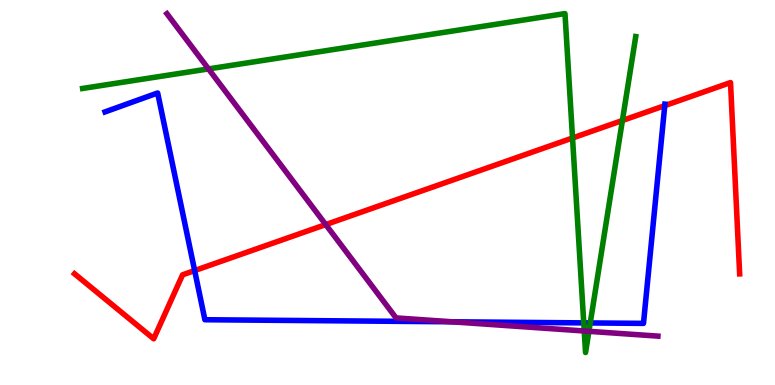[{'lines': ['blue', 'red'], 'intersections': [{'x': 2.51, 'y': 2.97}, {'x': 8.58, 'y': 7.26}]}, {'lines': ['green', 'red'], 'intersections': [{'x': 7.39, 'y': 6.42}, {'x': 8.03, 'y': 6.87}]}, {'lines': ['purple', 'red'], 'intersections': [{'x': 4.2, 'y': 4.17}]}, {'lines': ['blue', 'green'], 'intersections': [{'x': 7.53, 'y': 1.61}, {'x': 7.62, 'y': 1.61}]}, {'lines': ['blue', 'purple'], 'intersections': [{'x': 5.83, 'y': 1.64}]}, {'lines': ['green', 'purple'], 'intersections': [{'x': 2.69, 'y': 8.21}, {'x': 7.54, 'y': 1.4}, {'x': 7.6, 'y': 1.39}]}]